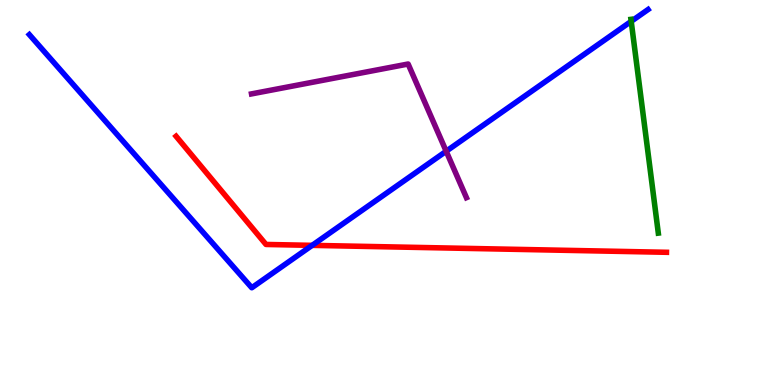[{'lines': ['blue', 'red'], 'intersections': [{'x': 4.03, 'y': 3.63}]}, {'lines': ['green', 'red'], 'intersections': []}, {'lines': ['purple', 'red'], 'intersections': []}, {'lines': ['blue', 'green'], 'intersections': [{'x': 8.14, 'y': 9.45}]}, {'lines': ['blue', 'purple'], 'intersections': [{'x': 5.76, 'y': 6.07}]}, {'lines': ['green', 'purple'], 'intersections': []}]